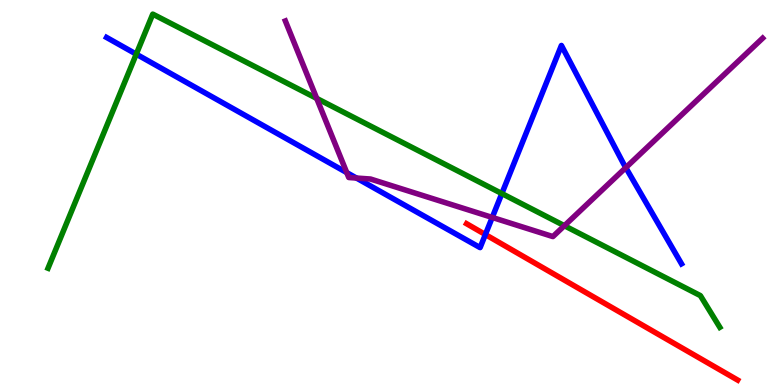[{'lines': ['blue', 'red'], 'intersections': [{'x': 6.26, 'y': 3.91}]}, {'lines': ['green', 'red'], 'intersections': []}, {'lines': ['purple', 'red'], 'intersections': []}, {'lines': ['blue', 'green'], 'intersections': [{'x': 1.76, 'y': 8.59}, {'x': 6.48, 'y': 4.97}]}, {'lines': ['blue', 'purple'], 'intersections': [{'x': 4.47, 'y': 5.52}, {'x': 4.6, 'y': 5.38}, {'x': 6.35, 'y': 4.35}, {'x': 8.07, 'y': 5.65}]}, {'lines': ['green', 'purple'], 'intersections': [{'x': 4.09, 'y': 7.44}, {'x': 7.28, 'y': 4.14}]}]